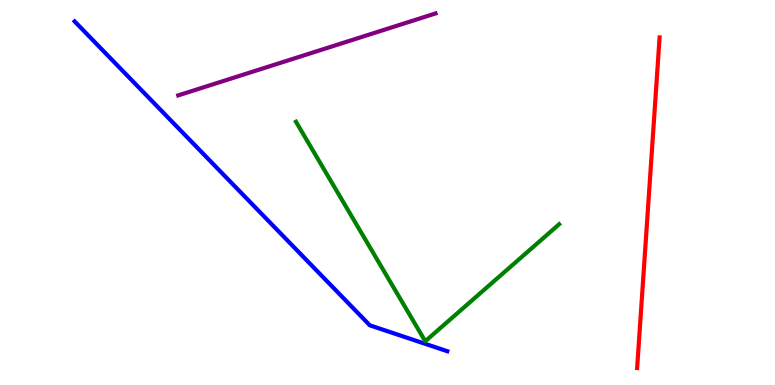[{'lines': ['blue', 'red'], 'intersections': []}, {'lines': ['green', 'red'], 'intersections': []}, {'lines': ['purple', 'red'], 'intersections': []}, {'lines': ['blue', 'green'], 'intersections': []}, {'lines': ['blue', 'purple'], 'intersections': []}, {'lines': ['green', 'purple'], 'intersections': []}]